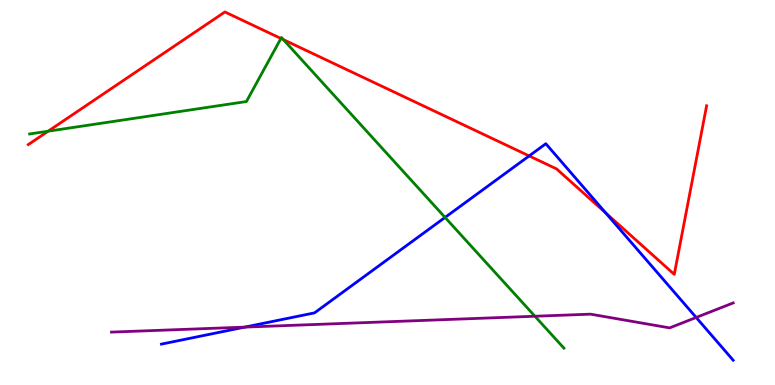[{'lines': ['blue', 'red'], 'intersections': [{'x': 6.83, 'y': 5.95}, {'x': 7.82, 'y': 4.47}]}, {'lines': ['green', 'red'], 'intersections': [{'x': 0.621, 'y': 6.59}, {'x': 3.62, 'y': 9.0}, {'x': 3.66, 'y': 8.97}]}, {'lines': ['purple', 'red'], 'intersections': []}, {'lines': ['blue', 'green'], 'intersections': [{'x': 5.74, 'y': 4.35}]}, {'lines': ['blue', 'purple'], 'intersections': [{'x': 3.16, 'y': 1.5}, {'x': 8.98, 'y': 1.75}]}, {'lines': ['green', 'purple'], 'intersections': [{'x': 6.9, 'y': 1.79}]}]